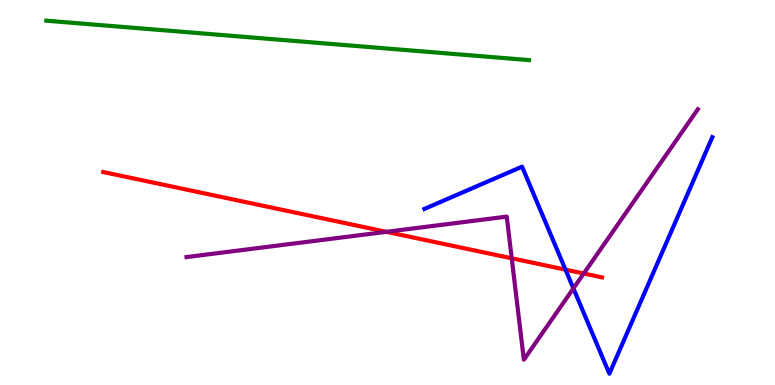[{'lines': ['blue', 'red'], 'intersections': [{'x': 7.3, 'y': 3.0}]}, {'lines': ['green', 'red'], 'intersections': []}, {'lines': ['purple', 'red'], 'intersections': [{'x': 4.99, 'y': 3.98}, {'x': 6.6, 'y': 3.29}, {'x': 7.53, 'y': 2.9}]}, {'lines': ['blue', 'green'], 'intersections': []}, {'lines': ['blue', 'purple'], 'intersections': [{'x': 7.4, 'y': 2.51}]}, {'lines': ['green', 'purple'], 'intersections': []}]